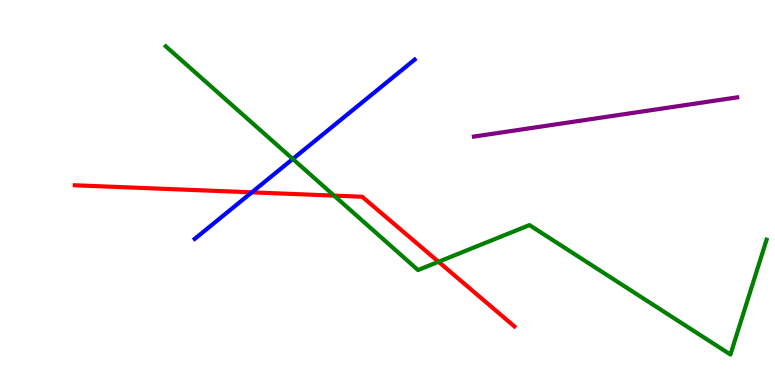[{'lines': ['blue', 'red'], 'intersections': [{'x': 3.25, 'y': 5.0}]}, {'lines': ['green', 'red'], 'intersections': [{'x': 4.31, 'y': 4.92}, {'x': 5.66, 'y': 3.2}]}, {'lines': ['purple', 'red'], 'intersections': []}, {'lines': ['blue', 'green'], 'intersections': [{'x': 3.78, 'y': 5.87}]}, {'lines': ['blue', 'purple'], 'intersections': []}, {'lines': ['green', 'purple'], 'intersections': []}]